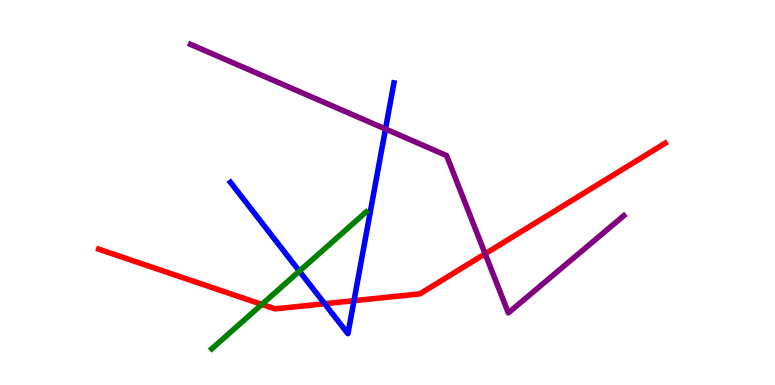[{'lines': ['blue', 'red'], 'intersections': [{'x': 4.19, 'y': 2.11}, {'x': 4.57, 'y': 2.19}]}, {'lines': ['green', 'red'], 'intersections': [{'x': 3.38, 'y': 2.09}]}, {'lines': ['purple', 'red'], 'intersections': [{'x': 6.26, 'y': 3.41}]}, {'lines': ['blue', 'green'], 'intersections': [{'x': 3.86, 'y': 2.96}]}, {'lines': ['blue', 'purple'], 'intersections': [{'x': 4.97, 'y': 6.65}]}, {'lines': ['green', 'purple'], 'intersections': []}]